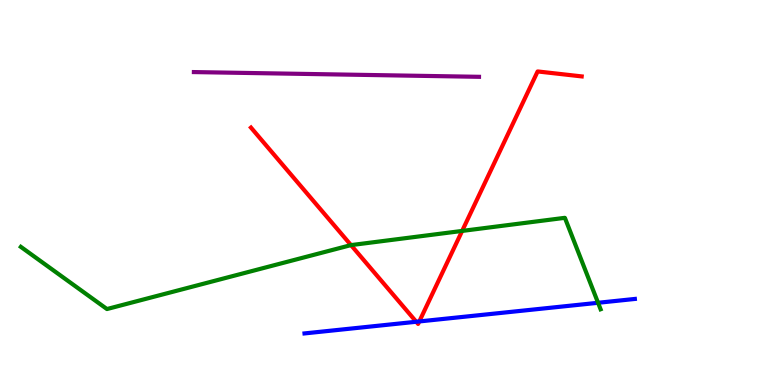[{'lines': ['blue', 'red'], 'intersections': [{'x': 5.37, 'y': 1.64}, {'x': 5.41, 'y': 1.65}]}, {'lines': ['green', 'red'], 'intersections': [{'x': 4.53, 'y': 3.63}, {'x': 5.96, 'y': 4.0}]}, {'lines': ['purple', 'red'], 'intersections': []}, {'lines': ['blue', 'green'], 'intersections': [{'x': 7.72, 'y': 2.14}]}, {'lines': ['blue', 'purple'], 'intersections': []}, {'lines': ['green', 'purple'], 'intersections': []}]